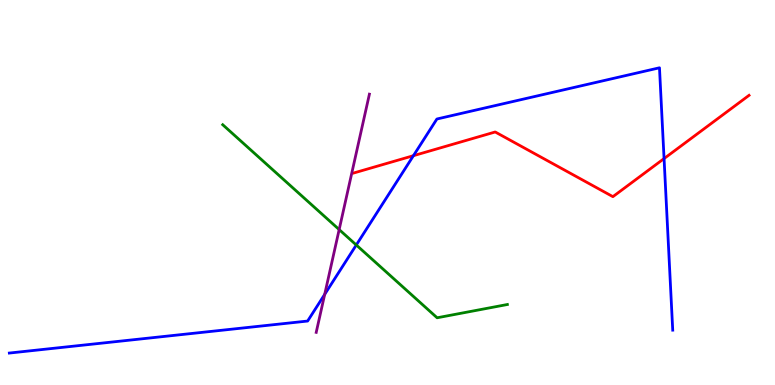[{'lines': ['blue', 'red'], 'intersections': [{'x': 5.33, 'y': 5.96}, {'x': 8.57, 'y': 5.88}]}, {'lines': ['green', 'red'], 'intersections': []}, {'lines': ['purple', 'red'], 'intersections': []}, {'lines': ['blue', 'green'], 'intersections': [{'x': 4.6, 'y': 3.64}]}, {'lines': ['blue', 'purple'], 'intersections': [{'x': 4.19, 'y': 2.35}]}, {'lines': ['green', 'purple'], 'intersections': [{'x': 4.38, 'y': 4.04}]}]